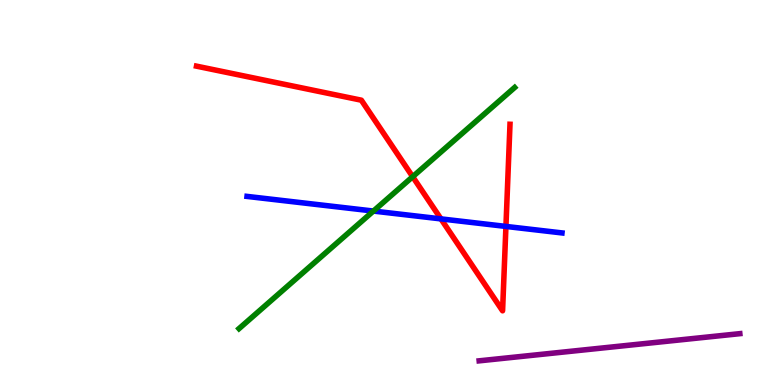[{'lines': ['blue', 'red'], 'intersections': [{'x': 5.69, 'y': 4.31}, {'x': 6.53, 'y': 4.12}]}, {'lines': ['green', 'red'], 'intersections': [{'x': 5.32, 'y': 5.41}]}, {'lines': ['purple', 'red'], 'intersections': []}, {'lines': ['blue', 'green'], 'intersections': [{'x': 4.82, 'y': 4.52}]}, {'lines': ['blue', 'purple'], 'intersections': []}, {'lines': ['green', 'purple'], 'intersections': []}]